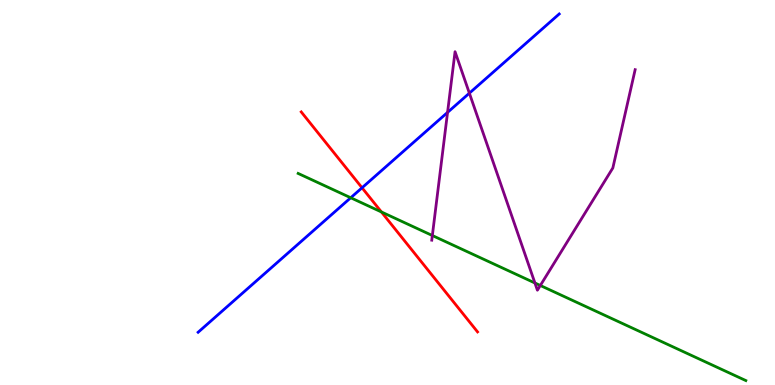[{'lines': ['blue', 'red'], 'intersections': [{'x': 4.67, 'y': 5.12}]}, {'lines': ['green', 'red'], 'intersections': [{'x': 4.92, 'y': 4.49}]}, {'lines': ['purple', 'red'], 'intersections': []}, {'lines': ['blue', 'green'], 'intersections': [{'x': 4.53, 'y': 4.86}]}, {'lines': ['blue', 'purple'], 'intersections': [{'x': 5.77, 'y': 7.08}, {'x': 6.06, 'y': 7.58}]}, {'lines': ['green', 'purple'], 'intersections': [{'x': 5.58, 'y': 3.88}, {'x': 6.9, 'y': 2.65}, {'x': 6.97, 'y': 2.58}]}]